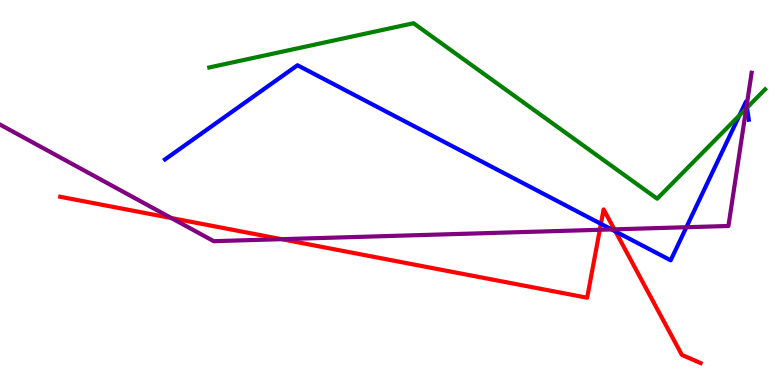[{'lines': ['blue', 'red'], 'intersections': [{'x': 7.75, 'y': 4.19}, {'x': 7.94, 'y': 3.99}]}, {'lines': ['green', 'red'], 'intersections': []}, {'lines': ['purple', 'red'], 'intersections': [{'x': 2.21, 'y': 4.34}, {'x': 3.63, 'y': 3.79}, {'x': 7.74, 'y': 4.03}, {'x': 7.93, 'y': 4.04}]}, {'lines': ['blue', 'green'], 'intersections': [{'x': 9.54, 'y': 7.01}, {'x': 9.64, 'y': 7.2}]}, {'lines': ['blue', 'purple'], 'intersections': [{'x': 7.89, 'y': 4.04}, {'x': 8.86, 'y': 4.1}, {'x': 9.63, 'y': 7.26}]}, {'lines': ['green', 'purple'], 'intersections': [{'x': 9.63, 'y': 7.18}]}]